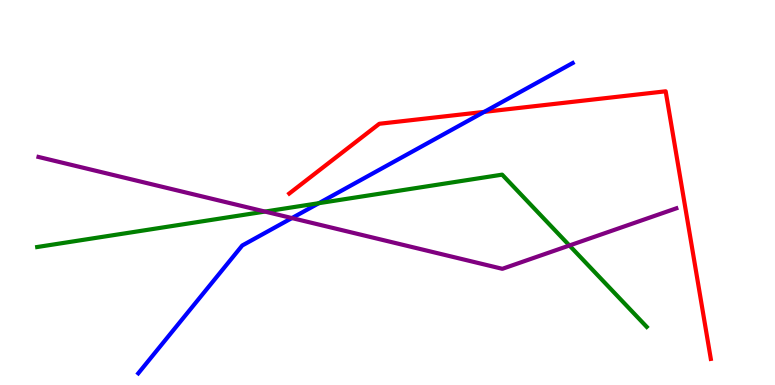[{'lines': ['blue', 'red'], 'intersections': [{'x': 6.25, 'y': 7.09}]}, {'lines': ['green', 'red'], 'intersections': []}, {'lines': ['purple', 'red'], 'intersections': []}, {'lines': ['blue', 'green'], 'intersections': [{'x': 4.11, 'y': 4.72}]}, {'lines': ['blue', 'purple'], 'intersections': [{'x': 3.77, 'y': 4.34}]}, {'lines': ['green', 'purple'], 'intersections': [{'x': 3.42, 'y': 4.5}, {'x': 7.35, 'y': 3.62}]}]